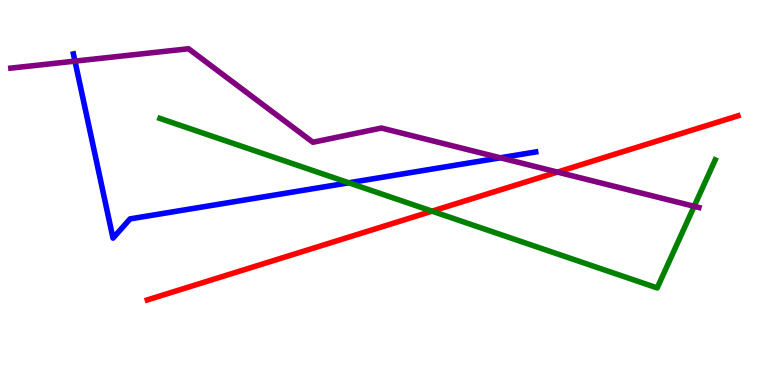[{'lines': ['blue', 'red'], 'intersections': []}, {'lines': ['green', 'red'], 'intersections': [{'x': 5.58, 'y': 4.51}]}, {'lines': ['purple', 'red'], 'intersections': [{'x': 7.19, 'y': 5.53}]}, {'lines': ['blue', 'green'], 'intersections': [{'x': 4.5, 'y': 5.25}]}, {'lines': ['blue', 'purple'], 'intersections': [{'x': 0.967, 'y': 8.41}, {'x': 6.46, 'y': 5.9}]}, {'lines': ['green', 'purple'], 'intersections': [{'x': 8.96, 'y': 4.64}]}]